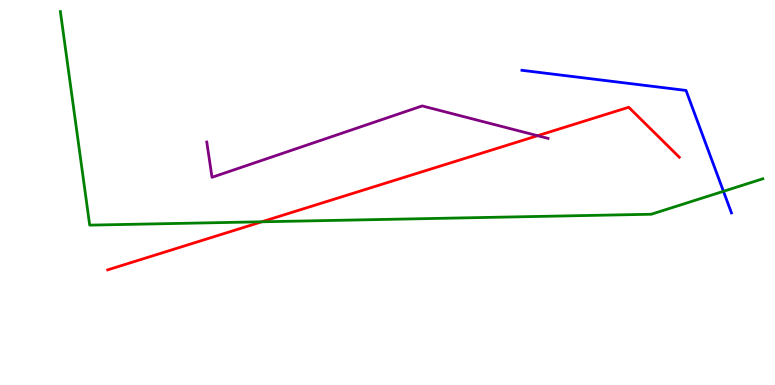[{'lines': ['blue', 'red'], 'intersections': []}, {'lines': ['green', 'red'], 'intersections': [{'x': 3.38, 'y': 4.24}]}, {'lines': ['purple', 'red'], 'intersections': [{'x': 6.94, 'y': 6.48}]}, {'lines': ['blue', 'green'], 'intersections': [{'x': 9.33, 'y': 5.03}]}, {'lines': ['blue', 'purple'], 'intersections': []}, {'lines': ['green', 'purple'], 'intersections': []}]